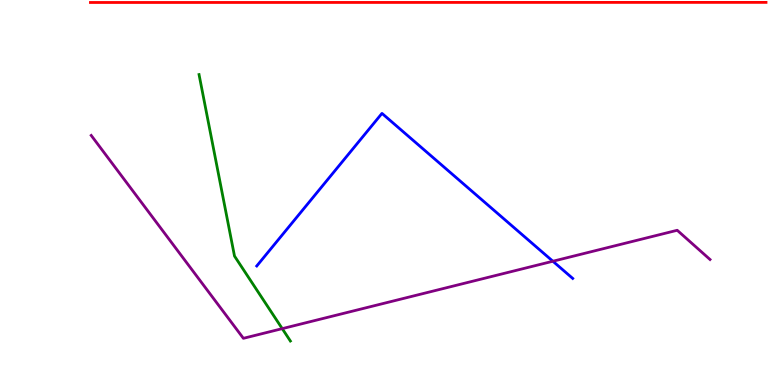[{'lines': ['blue', 'red'], 'intersections': []}, {'lines': ['green', 'red'], 'intersections': []}, {'lines': ['purple', 'red'], 'intersections': []}, {'lines': ['blue', 'green'], 'intersections': []}, {'lines': ['blue', 'purple'], 'intersections': [{'x': 7.13, 'y': 3.21}]}, {'lines': ['green', 'purple'], 'intersections': [{'x': 3.64, 'y': 1.46}]}]